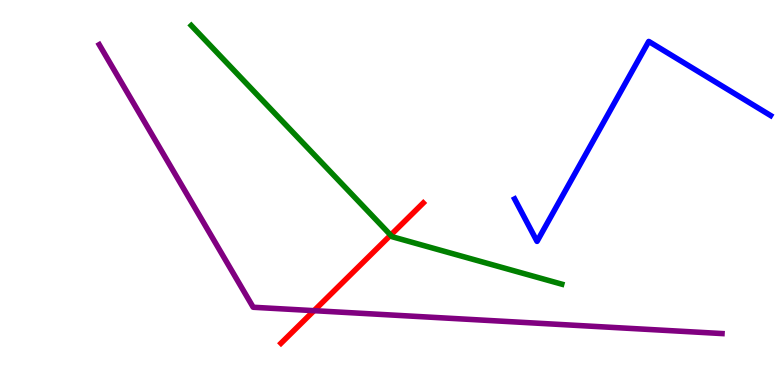[{'lines': ['blue', 'red'], 'intersections': []}, {'lines': ['green', 'red'], 'intersections': [{'x': 5.04, 'y': 3.89}]}, {'lines': ['purple', 'red'], 'intersections': [{'x': 4.05, 'y': 1.93}]}, {'lines': ['blue', 'green'], 'intersections': []}, {'lines': ['blue', 'purple'], 'intersections': []}, {'lines': ['green', 'purple'], 'intersections': []}]